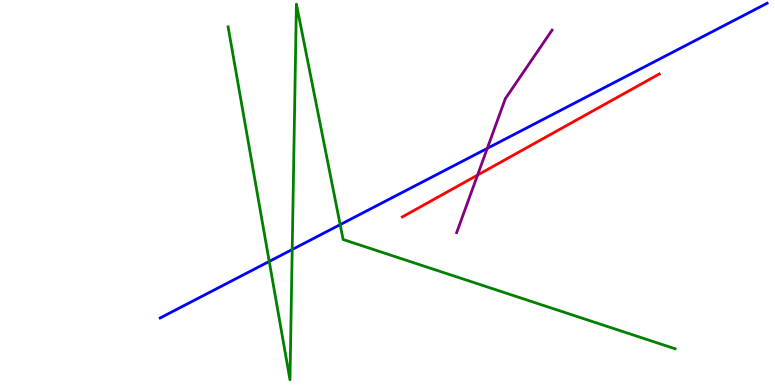[{'lines': ['blue', 'red'], 'intersections': []}, {'lines': ['green', 'red'], 'intersections': []}, {'lines': ['purple', 'red'], 'intersections': [{'x': 6.16, 'y': 5.45}]}, {'lines': ['blue', 'green'], 'intersections': [{'x': 3.47, 'y': 3.21}, {'x': 3.77, 'y': 3.52}, {'x': 4.39, 'y': 4.17}]}, {'lines': ['blue', 'purple'], 'intersections': [{'x': 6.29, 'y': 6.15}]}, {'lines': ['green', 'purple'], 'intersections': []}]